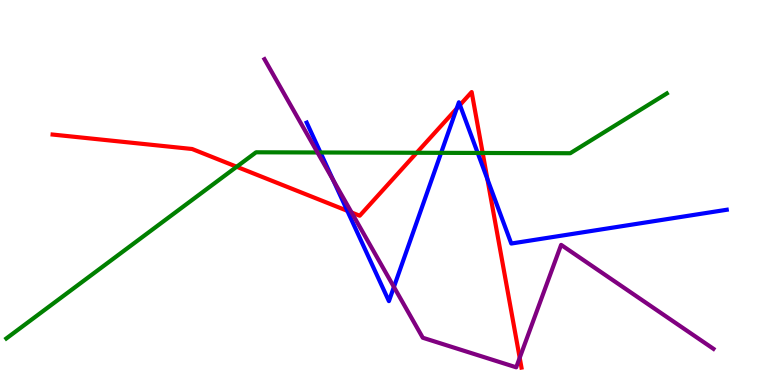[{'lines': ['blue', 'red'], 'intersections': [{'x': 4.48, 'y': 4.52}, {'x': 5.89, 'y': 7.18}, {'x': 5.93, 'y': 7.27}, {'x': 6.29, 'y': 5.35}]}, {'lines': ['green', 'red'], 'intersections': [{'x': 3.05, 'y': 5.67}, {'x': 5.38, 'y': 6.03}, {'x': 6.23, 'y': 6.03}]}, {'lines': ['purple', 'red'], 'intersections': [{'x': 4.54, 'y': 4.48}, {'x': 6.71, 'y': 0.706}]}, {'lines': ['blue', 'green'], 'intersections': [{'x': 4.13, 'y': 6.04}, {'x': 5.69, 'y': 6.03}, {'x': 6.16, 'y': 6.03}]}, {'lines': ['blue', 'purple'], 'intersections': [{'x': 4.3, 'y': 5.32}, {'x': 5.08, 'y': 2.55}]}, {'lines': ['green', 'purple'], 'intersections': [{'x': 4.1, 'y': 6.04}]}]